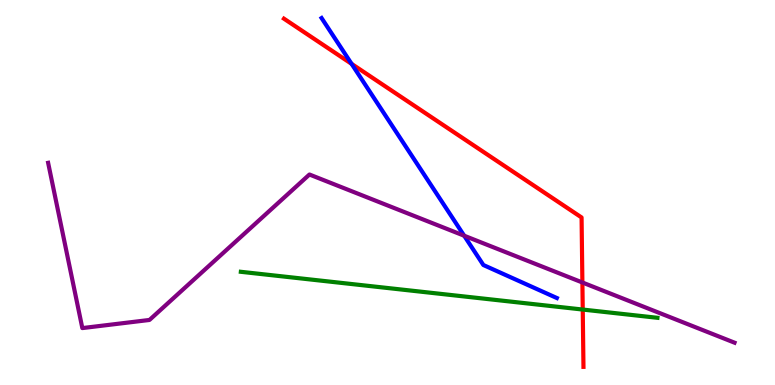[{'lines': ['blue', 'red'], 'intersections': [{'x': 4.54, 'y': 8.34}]}, {'lines': ['green', 'red'], 'intersections': [{'x': 7.52, 'y': 1.96}]}, {'lines': ['purple', 'red'], 'intersections': [{'x': 7.51, 'y': 2.66}]}, {'lines': ['blue', 'green'], 'intersections': []}, {'lines': ['blue', 'purple'], 'intersections': [{'x': 5.99, 'y': 3.88}]}, {'lines': ['green', 'purple'], 'intersections': []}]